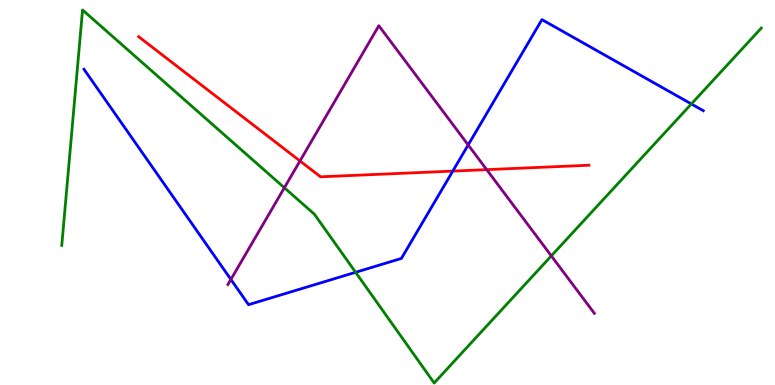[{'lines': ['blue', 'red'], 'intersections': [{'x': 5.84, 'y': 5.56}]}, {'lines': ['green', 'red'], 'intersections': []}, {'lines': ['purple', 'red'], 'intersections': [{'x': 3.87, 'y': 5.82}, {'x': 6.28, 'y': 5.59}]}, {'lines': ['blue', 'green'], 'intersections': [{'x': 4.59, 'y': 2.93}, {'x': 8.92, 'y': 7.3}]}, {'lines': ['blue', 'purple'], 'intersections': [{'x': 2.98, 'y': 2.74}, {'x': 6.04, 'y': 6.24}]}, {'lines': ['green', 'purple'], 'intersections': [{'x': 3.67, 'y': 5.12}, {'x': 7.11, 'y': 3.35}]}]